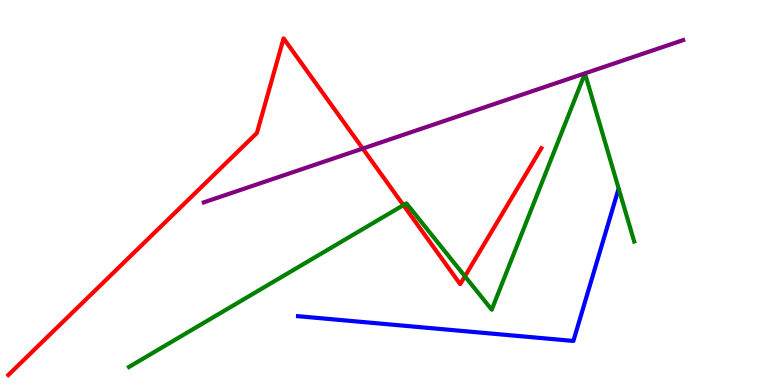[{'lines': ['blue', 'red'], 'intersections': []}, {'lines': ['green', 'red'], 'intersections': [{'x': 5.21, 'y': 4.67}, {'x': 6.0, 'y': 2.82}]}, {'lines': ['purple', 'red'], 'intersections': [{'x': 4.68, 'y': 6.14}]}, {'lines': ['blue', 'green'], 'intersections': []}, {'lines': ['blue', 'purple'], 'intersections': []}, {'lines': ['green', 'purple'], 'intersections': []}]